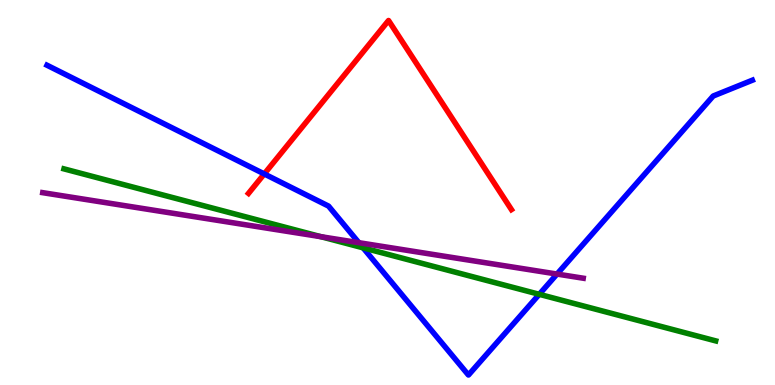[{'lines': ['blue', 'red'], 'intersections': [{'x': 3.41, 'y': 5.48}]}, {'lines': ['green', 'red'], 'intersections': []}, {'lines': ['purple', 'red'], 'intersections': []}, {'lines': ['blue', 'green'], 'intersections': [{'x': 4.69, 'y': 3.56}, {'x': 6.96, 'y': 2.36}]}, {'lines': ['blue', 'purple'], 'intersections': [{'x': 4.63, 'y': 3.7}, {'x': 7.19, 'y': 2.88}]}, {'lines': ['green', 'purple'], 'intersections': [{'x': 4.14, 'y': 3.85}]}]